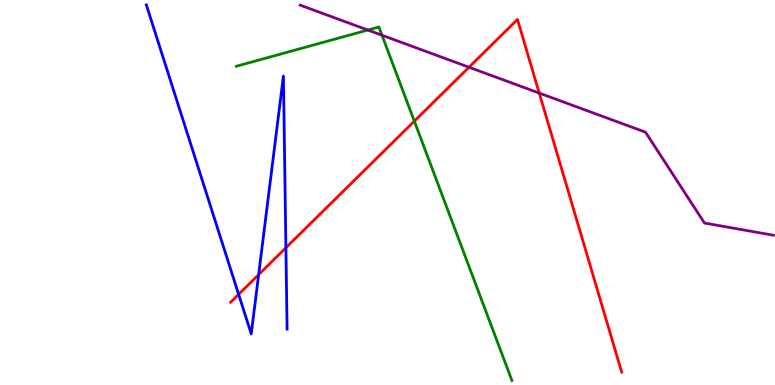[{'lines': ['blue', 'red'], 'intersections': [{'x': 3.08, 'y': 2.35}, {'x': 3.34, 'y': 2.87}, {'x': 3.69, 'y': 3.56}]}, {'lines': ['green', 'red'], 'intersections': [{'x': 5.35, 'y': 6.85}]}, {'lines': ['purple', 'red'], 'intersections': [{'x': 6.05, 'y': 8.25}, {'x': 6.96, 'y': 7.58}]}, {'lines': ['blue', 'green'], 'intersections': []}, {'lines': ['blue', 'purple'], 'intersections': []}, {'lines': ['green', 'purple'], 'intersections': [{'x': 4.75, 'y': 9.22}, {'x': 4.93, 'y': 9.08}]}]